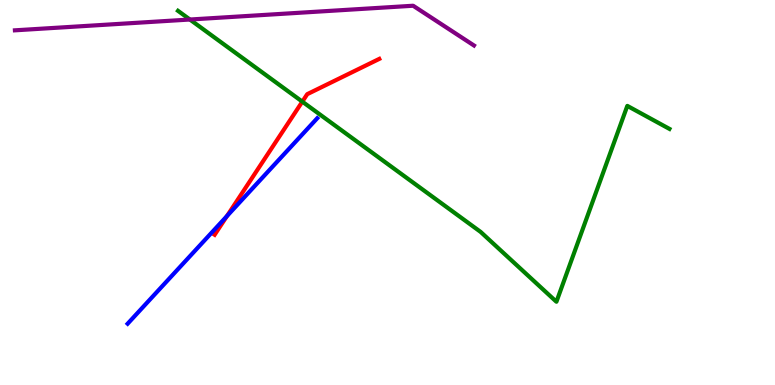[{'lines': ['blue', 'red'], 'intersections': [{'x': 2.93, 'y': 4.39}]}, {'lines': ['green', 'red'], 'intersections': [{'x': 3.9, 'y': 7.36}]}, {'lines': ['purple', 'red'], 'intersections': []}, {'lines': ['blue', 'green'], 'intersections': []}, {'lines': ['blue', 'purple'], 'intersections': []}, {'lines': ['green', 'purple'], 'intersections': [{'x': 2.45, 'y': 9.49}]}]